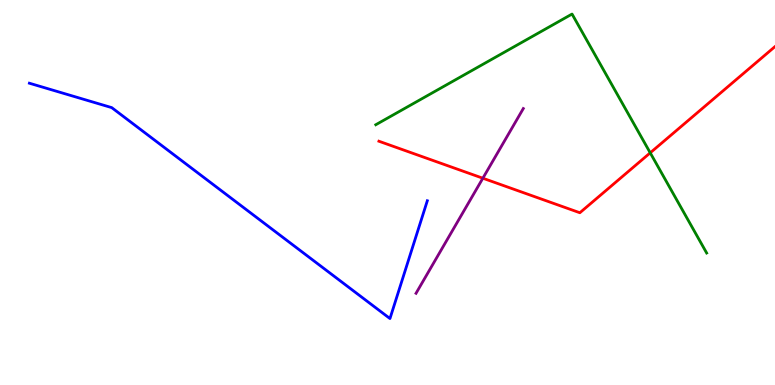[{'lines': ['blue', 'red'], 'intersections': []}, {'lines': ['green', 'red'], 'intersections': [{'x': 8.39, 'y': 6.03}]}, {'lines': ['purple', 'red'], 'intersections': [{'x': 6.23, 'y': 5.37}]}, {'lines': ['blue', 'green'], 'intersections': []}, {'lines': ['blue', 'purple'], 'intersections': []}, {'lines': ['green', 'purple'], 'intersections': []}]